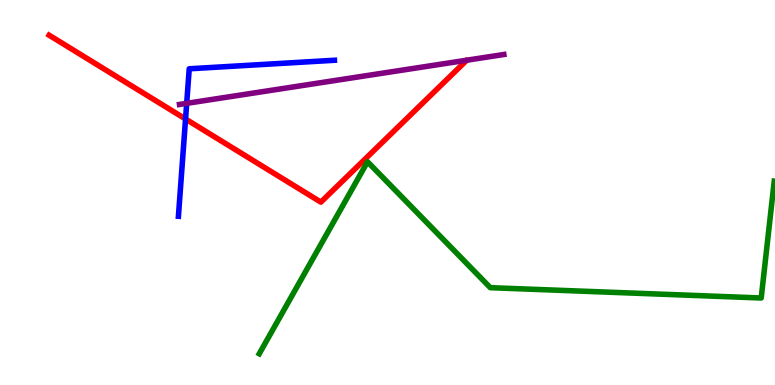[{'lines': ['blue', 'red'], 'intersections': [{'x': 2.39, 'y': 6.91}]}, {'lines': ['green', 'red'], 'intersections': []}, {'lines': ['purple', 'red'], 'intersections': []}, {'lines': ['blue', 'green'], 'intersections': []}, {'lines': ['blue', 'purple'], 'intersections': [{'x': 2.41, 'y': 7.32}]}, {'lines': ['green', 'purple'], 'intersections': []}]